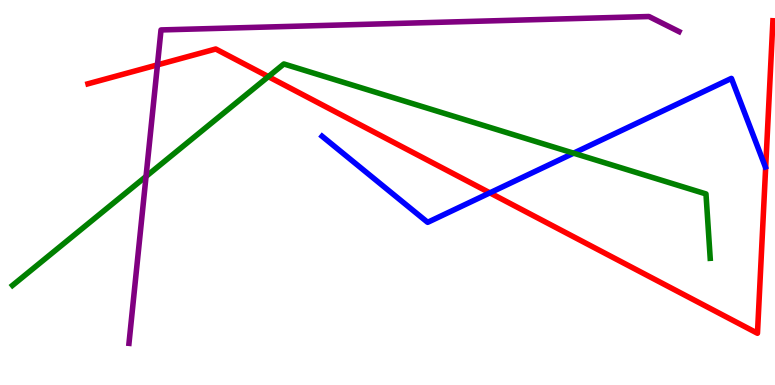[{'lines': ['blue', 'red'], 'intersections': [{'x': 6.32, 'y': 4.99}]}, {'lines': ['green', 'red'], 'intersections': [{'x': 3.46, 'y': 8.01}]}, {'lines': ['purple', 'red'], 'intersections': [{'x': 2.03, 'y': 8.31}]}, {'lines': ['blue', 'green'], 'intersections': [{'x': 7.4, 'y': 6.02}]}, {'lines': ['blue', 'purple'], 'intersections': []}, {'lines': ['green', 'purple'], 'intersections': [{'x': 1.88, 'y': 5.42}]}]